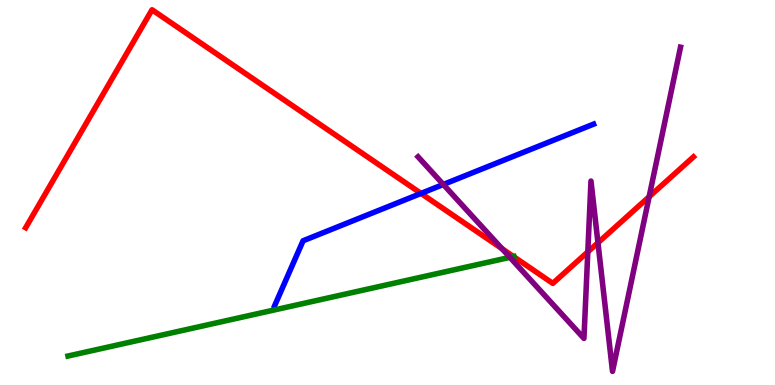[{'lines': ['blue', 'red'], 'intersections': [{'x': 5.43, 'y': 4.98}]}, {'lines': ['green', 'red'], 'intersections': [{'x': 6.63, 'y': 3.34}]}, {'lines': ['purple', 'red'], 'intersections': [{'x': 6.48, 'y': 3.54}, {'x': 7.58, 'y': 3.46}, {'x': 7.72, 'y': 3.69}, {'x': 8.38, 'y': 4.89}]}, {'lines': ['blue', 'green'], 'intersections': []}, {'lines': ['blue', 'purple'], 'intersections': [{'x': 5.72, 'y': 5.21}]}, {'lines': ['green', 'purple'], 'intersections': [{'x': 6.58, 'y': 3.32}]}]